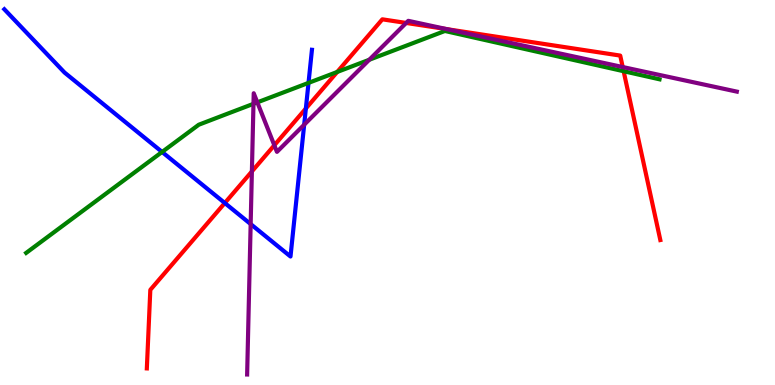[{'lines': ['blue', 'red'], 'intersections': [{'x': 2.9, 'y': 4.73}, {'x': 3.95, 'y': 7.18}]}, {'lines': ['green', 'red'], 'intersections': [{'x': 4.35, 'y': 8.13}, {'x': 8.05, 'y': 8.15}]}, {'lines': ['purple', 'red'], 'intersections': [{'x': 3.25, 'y': 5.55}, {'x': 3.54, 'y': 6.23}, {'x': 5.24, 'y': 9.4}, {'x': 5.77, 'y': 9.24}, {'x': 8.04, 'y': 8.26}]}, {'lines': ['blue', 'green'], 'intersections': [{'x': 2.09, 'y': 6.05}, {'x': 3.98, 'y': 7.85}]}, {'lines': ['blue', 'purple'], 'intersections': [{'x': 3.23, 'y': 4.18}, {'x': 3.92, 'y': 6.76}]}, {'lines': ['green', 'purple'], 'intersections': [{'x': 3.27, 'y': 7.3}, {'x': 3.32, 'y': 7.34}, {'x': 4.76, 'y': 8.45}]}]